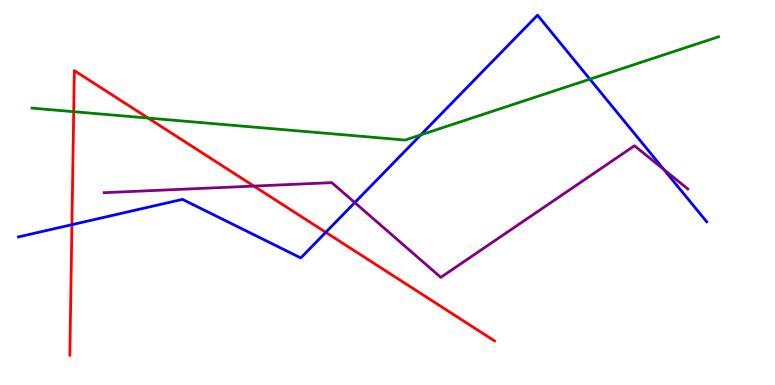[{'lines': ['blue', 'red'], 'intersections': [{'x': 0.928, 'y': 4.16}, {'x': 4.2, 'y': 3.97}]}, {'lines': ['green', 'red'], 'intersections': [{'x': 0.951, 'y': 7.1}, {'x': 1.91, 'y': 6.93}]}, {'lines': ['purple', 'red'], 'intersections': [{'x': 3.28, 'y': 5.17}]}, {'lines': ['blue', 'green'], 'intersections': [{'x': 5.43, 'y': 6.5}, {'x': 7.61, 'y': 7.94}]}, {'lines': ['blue', 'purple'], 'intersections': [{'x': 4.58, 'y': 4.74}, {'x': 8.57, 'y': 5.59}]}, {'lines': ['green', 'purple'], 'intersections': []}]